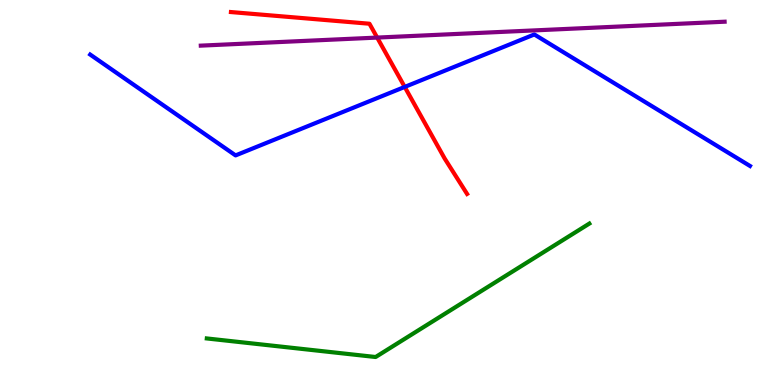[{'lines': ['blue', 'red'], 'intersections': [{'x': 5.22, 'y': 7.74}]}, {'lines': ['green', 'red'], 'intersections': []}, {'lines': ['purple', 'red'], 'intersections': [{'x': 4.87, 'y': 9.02}]}, {'lines': ['blue', 'green'], 'intersections': []}, {'lines': ['blue', 'purple'], 'intersections': []}, {'lines': ['green', 'purple'], 'intersections': []}]